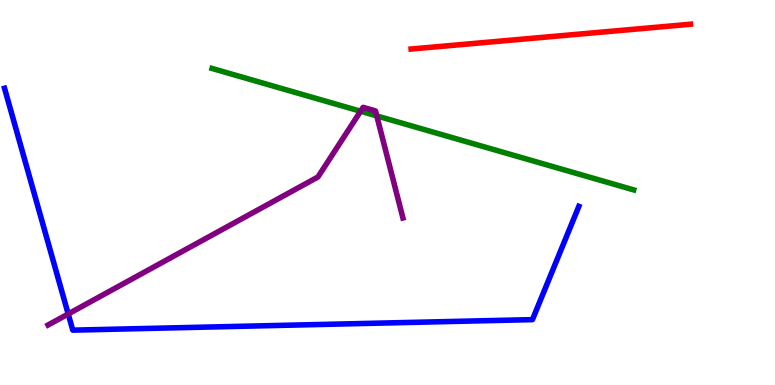[{'lines': ['blue', 'red'], 'intersections': []}, {'lines': ['green', 'red'], 'intersections': []}, {'lines': ['purple', 'red'], 'intersections': []}, {'lines': ['blue', 'green'], 'intersections': []}, {'lines': ['blue', 'purple'], 'intersections': [{'x': 0.88, 'y': 1.85}]}, {'lines': ['green', 'purple'], 'intersections': [{'x': 4.65, 'y': 7.11}, {'x': 4.86, 'y': 6.99}]}]